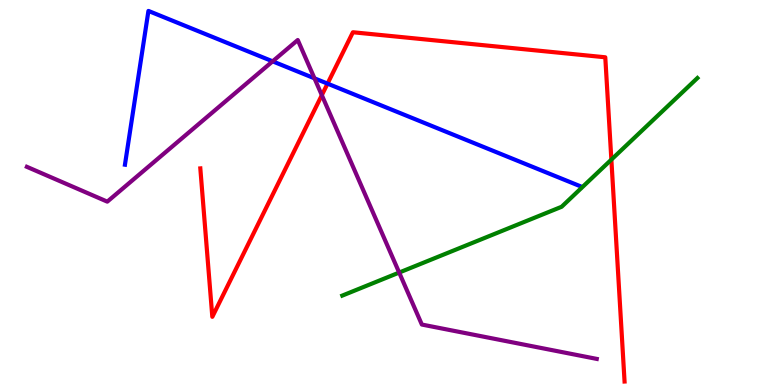[{'lines': ['blue', 'red'], 'intersections': [{'x': 4.23, 'y': 7.83}]}, {'lines': ['green', 'red'], 'intersections': [{'x': 7.89, 'y': 5.85}]}, {'lines': ['purple', 'red'], 'intersections': [{'x': 4.15, 'y': 7.53}]}, {'lines': ['blue', 'green'], 'intersections': []}, {'lines': ['blue', 'purple'], 'intersections': [{'x': 3.52, 'y': 8.41}, {'x': 4.06, 'y': 7.97}]}, {'lines': ['green', 'purple'], 'intersections': [{'x': 5.15, 'y': 2.92}]}]